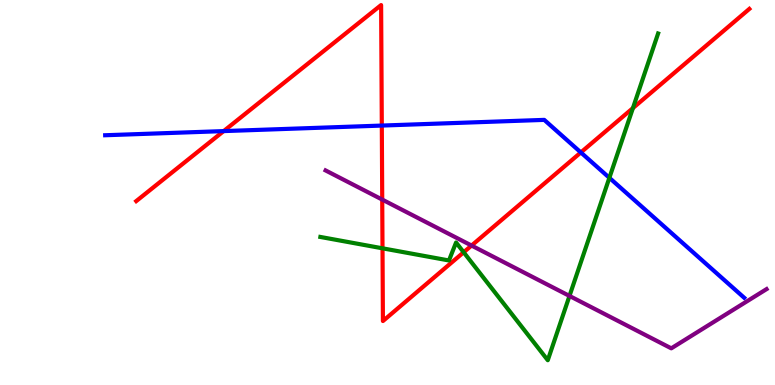[{'lines': ['blue', 'red'], 'intersections': [{'x': 2.89, 'y': 6.59}, {'x': 4.93, 'y': 6.74}, {'x': 7.49, 'y': 6.04}]}, {'lines': ['green', 'red'], 'intersections': [{'x': 4.94, 'y': 3.55}, {'x': 5.98, 'y': 3.45}, {'x': 8.17, 'y': 7.19}]}, {'lines': ['purple', 'red'], 'intersections': [{'x': 4.93, 'y': 4.82}, {'x': 6.08, 'y': 3.62}]}, {'lines': ['blue', 'green'], 'intersections': [{'x': 7.86, 'y': 5.38}]}, {'lines': ['blue', 'purple'], 'intersections': []}, {'lines': ['green', 'purple'], 'intersections': [{'x': 7.35, 'y': 2.31}]}]